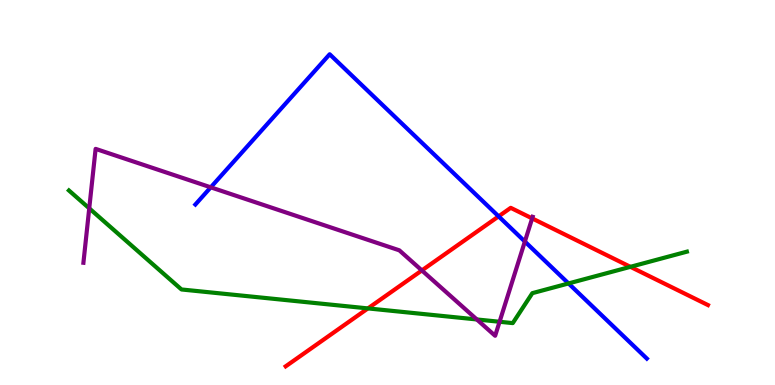[{'lines': ['blue', 'red'], 'intersections': [{'x': 6.43, 'y': 4.38}]}, {'lines': ['green', 'red'], 'intersections': [{'x': 4.75, 'y': 1.99}, {'x': 8.13, 'y': 3.07}]}, {'lines': ['purple', 'red'], 'intersections': [{'x': 5.44, 'y': 2.98}, {'x': 6.87, 'y': 4.33}]}, {'lines': ['blue', 'green'], 'intersections': [{'x': 7.34, 'y': 2.64}]}, {'lines': ['blue', 'purple'], 'intersections': [{'x': 2.72, 'y': 5.13}, {'x': 6.77, 'y': 3.73}]}, {'lines': ['green', 'purple'], 'intersections': [{'x': 1.15, 'y': 4.59}, {'x': 6.15, 'y': 1.7}, {'x': 6.45, 'y': 1.64}]}]